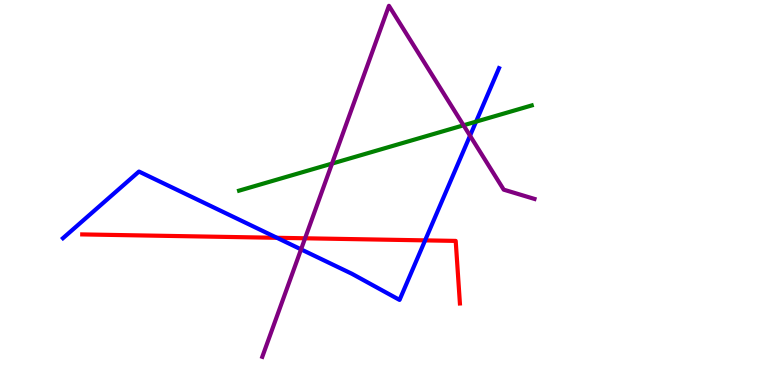[{'lines': ['blue', 'red'], 'intersections': [{'x': 3.57, 'y': 3.82}, {'x': 5.49, 'y': 3.76}]}, {'lines': ['green', 'red'], 'intersections': []}, {'lines': ['purple', 'red'], 'intersections': [{'x': 3.94, 'y': 3.81}]}, {'lines': ['blue', 'green'], 'intersections': [{'x': 6.14, 'y': 6.84}]}, {'lines': ['blue', 'purple'], 'intersections': [{'x': 3.88, 'y': 3.52}, {'x': 6.06, 'y': 6.48}]}, {'lines': ['green', 'purple'], 'intersections': [{'x': 4.28, 'y': 5.75}, {'x': 5.98, 'y': 6.75}]}]